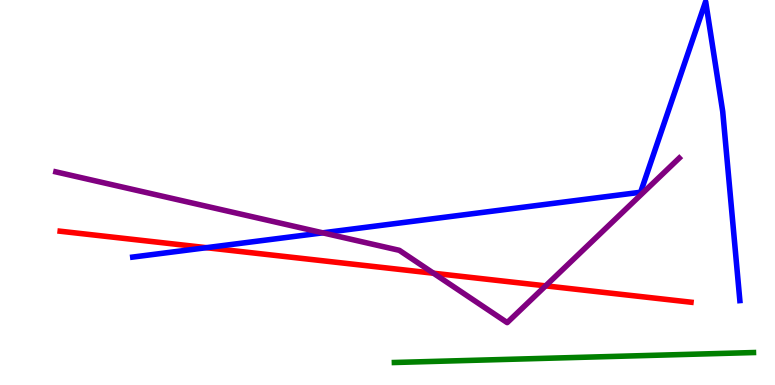[{'lines': ['blue', 'red'], 'intersections': [{'x': 2.66, 'y': 3.57}]}, {'lines': ['green', 'red'], 'intersections': []}, {'lines': ['purple', 'red'], 'intersections': [{'x': 5.59, 'y': 2.9}, {'x': 7.04, 'y': 2.58}]}, {'lines': ['blue', 'green'], 'intersections': []}, {'lines': ['blue', 'purple'], 'intersections': [{'x': 4.16, 'y': 3.95}]}, {'lines': ['green', 'purple'], 'intersections': []}]